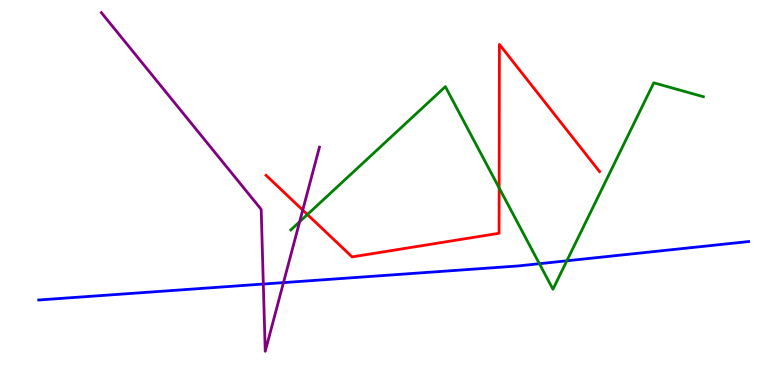[{'lines': ['blue', 'red'], 'intersections': []}, {'lines': ['green', 'red'], 'intersections': [{'x': 3.97, 'y': 4.43}, {'x': 6.44, 'y': 5.12}]}, {'lines': ['purple', 'red'], 'intersections': [{'x': 3.91, 'y': 4.54}]}, {'lines': ['blue', 'green'], 'intersections': [{'x': 6.96, 'y': 3.15}, {'x': 7.31, 'y': 3.23}]}, {'lines': ['blue', 'purple'], 'intersections': [{'x': 3.4, 'y': 2.62}, {'x': 3.66, 'y': 2.66}]}, {'lines': ['green', 'purple'], 'intersections': [{'x': 3.87, 'y': 4.24}]}]